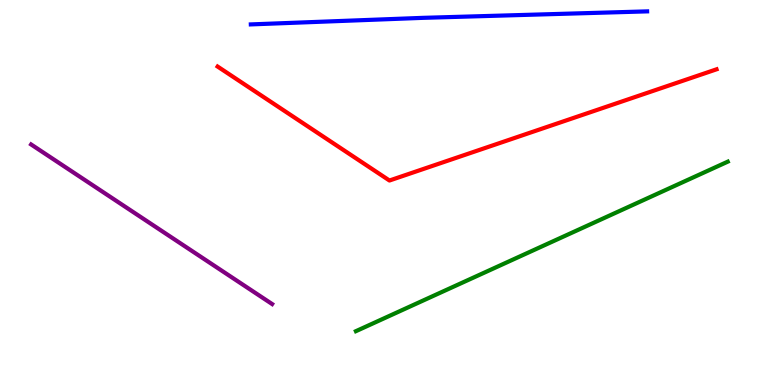[{'lines': ['blue', 'red'], 'intersections': []}, {'lines': ['green', 'red'], 'intersections': []}, {'lines': ['purple', 'red'], 'intersections': []}, {'lines': ['blue', 'green'], 'intersections': []}, {'lines': ['blue', 'purple'], 'intersections': []}, {'lines': ['green', 'purple'], 'intersections': []}]